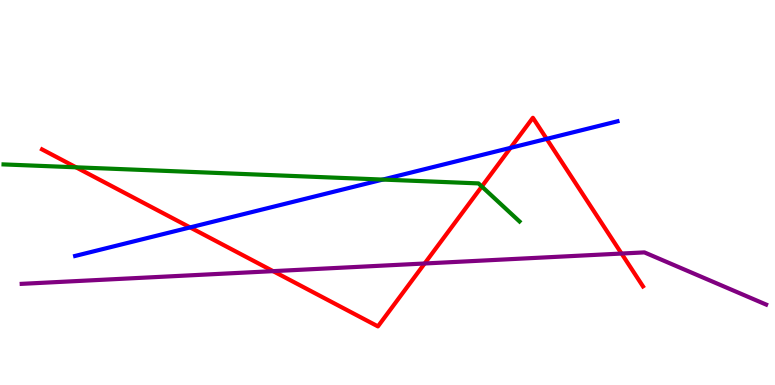[{'lines': ['blue', 'red'], 'intersections': [{'x': 2.45, 'y': 4.09}, {'x': 6.59, 'y': 6.16}, {'x': 7.05, 'y': 6.39}]}, {'lines': ['green', 'red'], 'intersections': [{'x': 0.981, 'y': 5.65}, {'x': 6.22, 'y': 5.16}]}, {'lines': ['purple', 'red'], 'intersections': [{'x': 3.52, 'y': 2.96}, {'x': 5.48, 'y': 3.16}, {'x': 8.02, 'y': 3.41}]}, {'lines': ['blue', 'green'], 'intersections': [{'x': 4.94, 'y': 5.34}]}, {'lines': ['blue', 'purple'], 'intersections': []}, {'lines': ['green', 'purple'], 'intersections': []}]